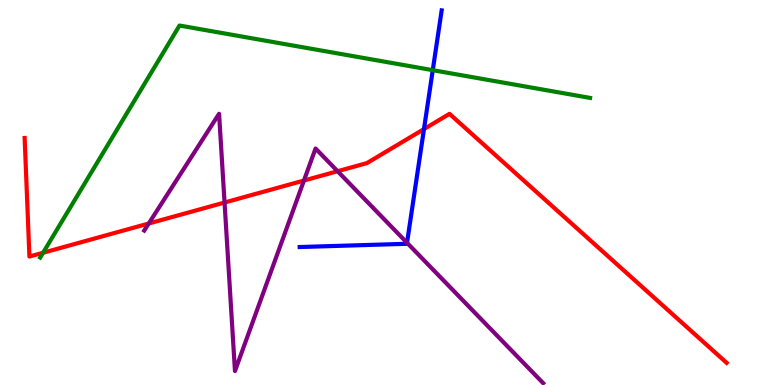[{'lines': ['blue', 'red'], 'intersections': [{'x': 5.47, 'y': 6.65}]}, {'lines': ['green', 'red'], 'intersections': [{'x': 0.556, 'y': 3.43}]}, {'lines': ['purple', 'red'], 'intersections': [{'x': 1.92, 'y': 4.19}, {'x': 2.9, 'y': 4.74}, {'x': 3.92, 'y': 5.31}, {'x': 4.36, 'y': 5.55}]}, {'lines': ['blue', 'green'], 'intersections': [{'x': 5.58, 'y': 8.18}]}, {'lines': ['blue', 'purple'], 'intersections': [{'x': 5.25, 'y': 3.69}]}, {'lines': ['green', 'purple'], 'intersections': []}]